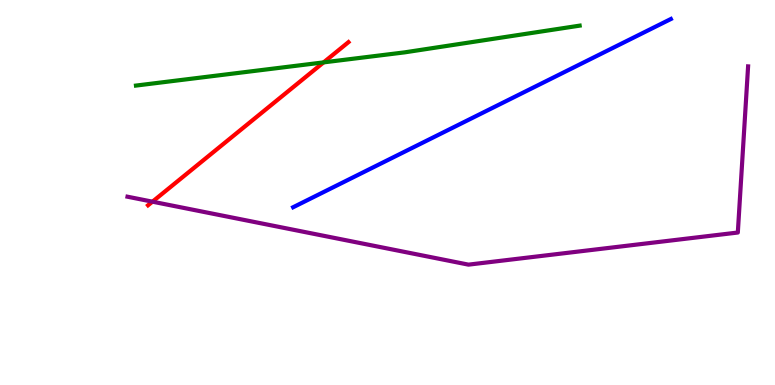[{'lines': ['blue', 'red'], 'intersections': []}, {'lines': ['green', 'red'], 'intersections': [{'x': 4.18, 'y': 8.38}]}, {'lines': ['purple', 'red'], 'intersections': [{'x': 1.97, 'y': 4.76}]}, {'lines': ['blue', 'green'], 'intersections': []}, {'lines': ['blue', 'purple'], 'intersections': []}, {'lines': ['green', 'purple'], 'intersections': []}]